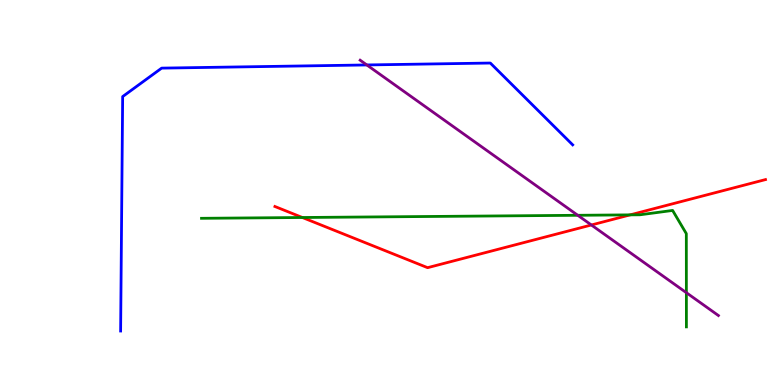[{'lines': ['blue', 'red'], 'intersections': []}, {'lines': ['green', 'red'], 'intersections': [{'x': 3.9, 'y': 4.35}, {'x': 8.13, 'y': 4.42}]}, {'lines': ['purple', 'red'], 'intersections': [{'x': 7.63, 'y': 4.16}]}, {'lines': ['blue', 'green'], 'intersections': []}, {'lines': ['blue', 'purple'], 'intersections': [{'x': 4.73, 'y': 8.31}]}, {'lines': ['green', 'purple'], 'intersections': [{'x': 7.46, 'y': 4.41}, {'x': 8.86, 'y': 2.4}]}]